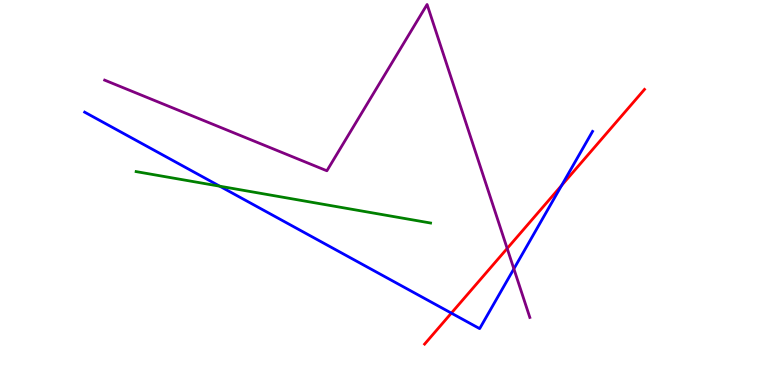[{'lines': ['blue', 'red'], 'intersections': [{'x': 5.82, 'y': 1.87}, {'x': 7.25, 'y': 5.19}]}, {'lines': ['green', 'red'], 'intersections': []}, {'lines': ['purple', 'red'], 'intersections': [{'x': 6.54, 'y': 3.55}]}, {'lines': ['blue', 'green'], 'intersections': [{'x': 2.84, 'y': 5.16}]}, {'lines': ['blue', 'purple'], 'intersections': [{'x': 6.63, 'y': 3.02}]}, {'lines': ['green', 'purple'], 'intersections': []}]